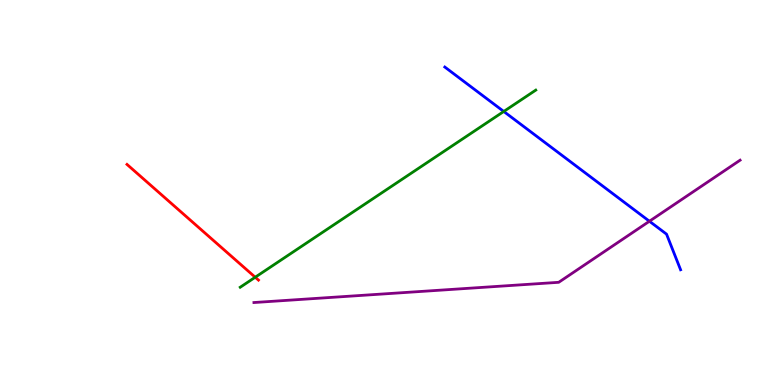[{'lines': ['blue', 'red'], 'intersections': []}, {'lines': ['green', 'red'], 'intersections': [{'x': 3.29, 'y': 2.8}]}, {'lines': ['purple', 'red'], 'intersections': []}, {'lines': ['blue', 'green'], 'intersections': [{'x': 6.5, 'y': 7.1}]}, {'lines': ['blue', 'purple'], 'intersections': [{'x': 8.38, 'y': 4.25}]}, {'lines': ['green', 'purple'], 'intersections': []}]